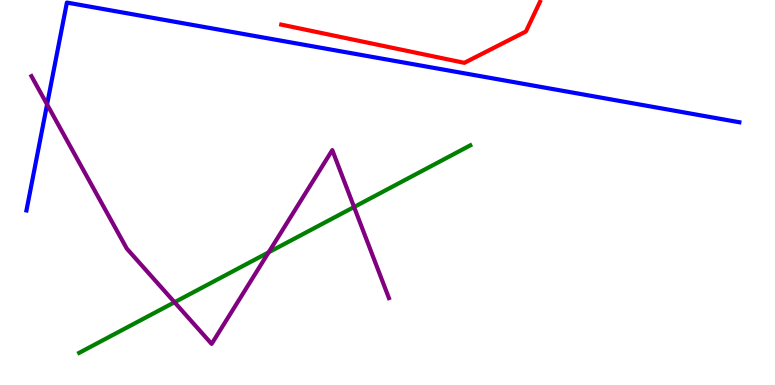[{'lines': ['blue', 'red'], 'intersections': []}, {'lines': ['green', 'red'], 'intersections': []}, {'lines': ['purple', 'red'], 'intersections': []}, {'lines': ['blue', 'green'], 'intersections': []}, {'lines': ['blue', 'purple'], 'intersections': [{'x': 0.607, 'y': 7.29}]}, {'lines': ['green', 'purple'], 'intersections': [{'x': 2.25, 'y': 2.15}, {'x': 3.47, 'y': 3.45}, {'x': 4.57, 'y': 4.62}]}]